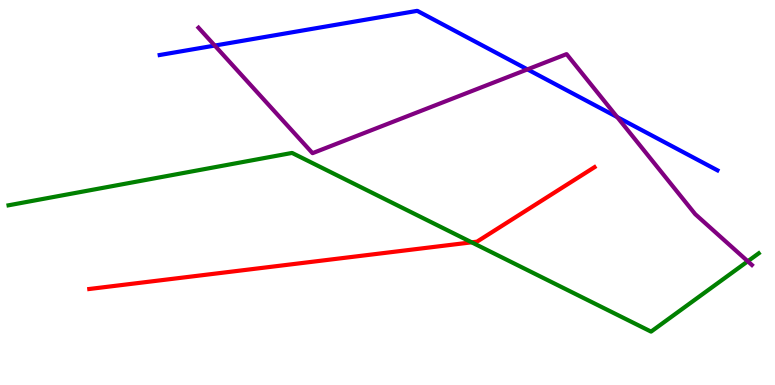[{'lines': ['blue', 'red'], 'intersections': []}, {'lines': ['green', 'red'], 'intersections': [{'x': 6.09, 'y': 3.71}]}, {'lines': ['purple', 'red'], 'intersections': []}, {'lines': ['blue', 'green'], 'intersections': []}, {'lines': ['blue', 'purple'], 'intersections': [{'x': 2.77, 'y': 8.82}, {'x': 6.81, 'y': 8.2}, {'x': 7.96, 'y': 6.96}]}, {'lines': ['green', 'purple'], 'intersections': [{'x': 9.65, 'y': 3.21}]}]